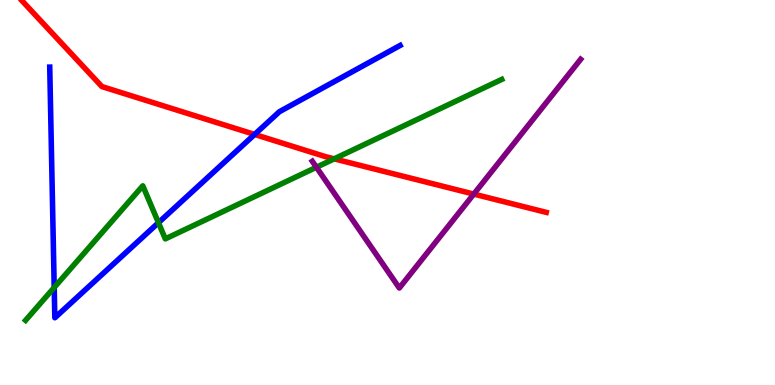[{'lines': ['blue', 'red'], 'intersections': [{'x': 3.29, 'y': 6.51}]}, {'lines': ['green', 'red'], 'intersections': [{'x': 4.31, 'y': 5.87}]}, {'lines': ['purple', 'red'], 'intersections': [{'x': 6.11, 'y': 4.96}]}, {'lines': ['blue', 'green'], 'intersections': [{'x': 0.7, 'y': 2.53}, {'x': 2.04, 'y': 4.22}]}, {'lines': ['blue', 'purple'], 'intersections': []}, {'lines': ['green', 'purple'], 'intersections': [{'x': 4.08, 'y': 5.66}]}]